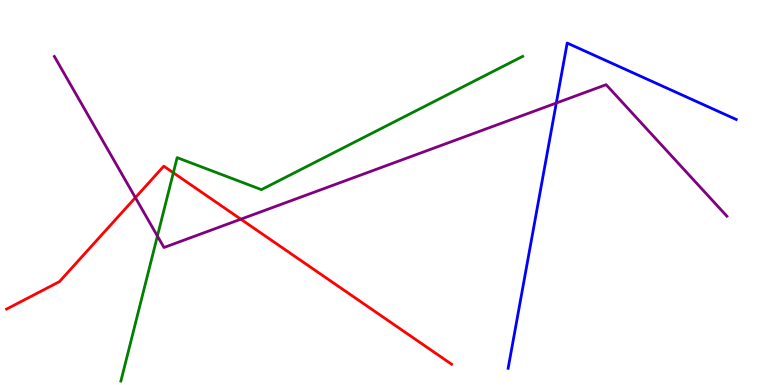[{'lines': ['blue', 'red'], 'intersections': []}, {'lines': ['green', 'red'], 'intersections': [{'x': 2.24, 'y': 5.51}]}, {'lines': ['purple', 'red'], 'intersections': [{'x': 1.75, 'y': 4.87}, {'x': 3.11, 'y': 4.31}]}, {'lines': ['blue', 'green'], 'intersections': []}, {'lines': ['blue', 'purple'], 'intersections': [{'x': 7.18, 'y': 7.32}]}, {'lines': ['green', 'purple'], 'intersections': [{'x': 2.03, 'y': 3.87}]}]